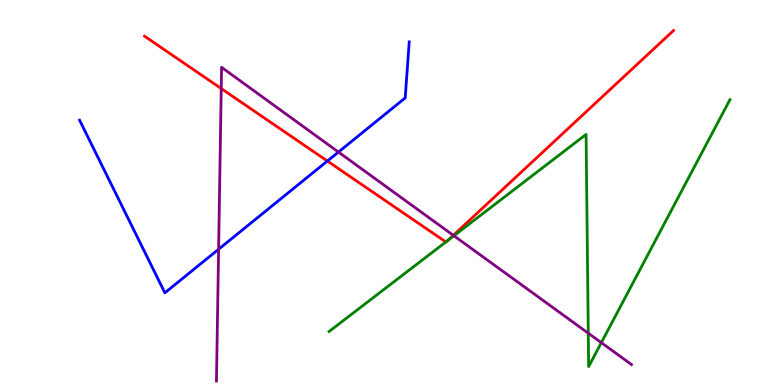[{'lines': ['blue', 'red'], 'intersections': [{'x': 4.22, 'y': 5.82}]}, {'lines': ['green', 'red'], 'intersections': [{'x': 5.75, 'y': 3.72}, {'x': 5.78, 'y': 3.75}]}, {'lines': ['purple', 'red'], 'intersections': [{'x': 2.85, 'y': 7.7}, {'x': 5.85, 'y': 3.89}]}, {'lines': ['blue', 'green'], 'intersections': []}, {'lines': ['blue', 'purple'], 'intersections': [{'x': 2.82, 'y': 3.53}, {'x': 4.37, 'y': 6.05}]}, {'lines': ['green', 'purple'], 'intersections': [{'x': 5.86, 'y': 3.88}, {'x': 7.59, 'y': 1.35}, {'x': 7.76, 'y': 1.1}]}]